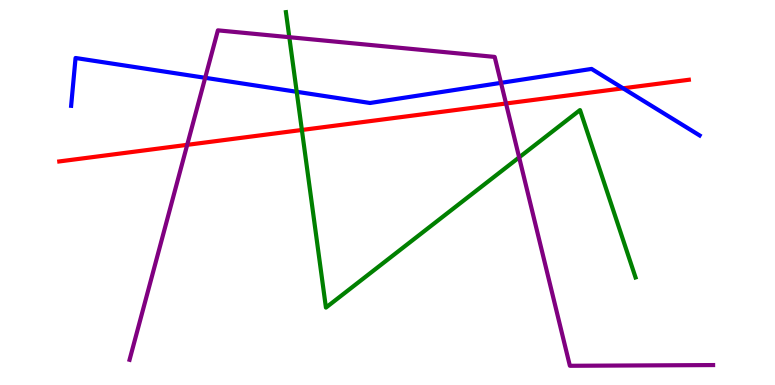[{'lines': ['blue', 'red'], 'intersections': [{'x': 8.04, 'y': 7.71}]}, {'lines': ['green', 'red'], 'intersections': [{'x': 3.9, 'y': 6.62}]}, {'lines': ['purple', 'red'], 'intersections': [{'x': 2.42, 'y': 6.24}, {'x': 6.53, 'y': 7.31}]}, {'lines': ['blue', 'green'], 'intersections': [{'x': 3.83, 'y': 7.62}]}, {'lines': ['blue', 'purple'], 'intersections': [{'x': 2.65, 'y': 7.98}, {'x': 6.46, 'y': 7.85}]}, {'lines': ['green', 'purple'], 'intersections': [{'x': 3.73, 'y': 9.03}, {'x': 6.7, 'y': 5.91}]}]